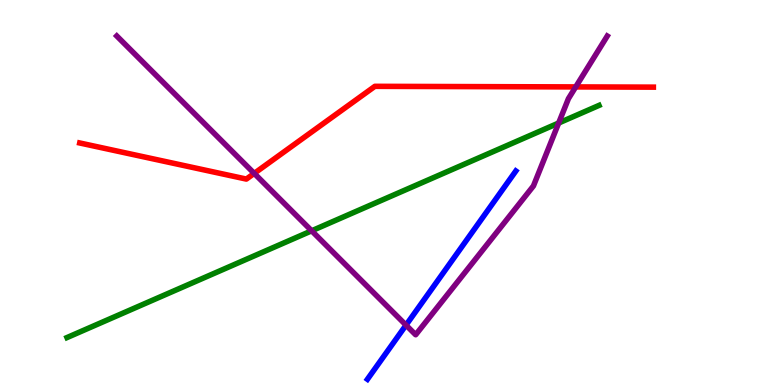[{'lines': ['blue', 'red'], 'intersections': []}, {'lines': ['green', 'red'], 'intersections': []}, {'lines': ['purple', 'red'], 'intersections': [{'x': 3.28, 'y': 5.5}, {'x': 7.43, 'y': 7.74}]}, {'lines': ['blue', 'green'], 'intersections': []}, {'lines': ['blue', 'purple'], 'intersections': [{'x': 5.24, 'y': 1.56}]}, {'lines': ['green', 'purple'], 'intersections': [{'x': 4.02, 'y': 4.01}, {'x': 7.21, 'y': 6.8}]}]